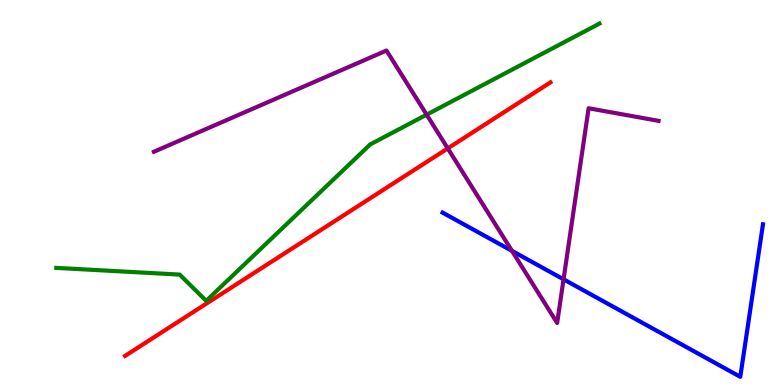[{'lines': ['blue', 'red'], 'intersections': []}, {'lines': ['green', 'red'], 'intersections': []}, {'lines': ['purple', 'red'], 'intersections': [{'x': 5.78, 'y': 6.15}]}, {'lines': ['blue', 'green'], 'intersections': []}, {'lines': ['blue', 'purple'], 'intersections': [{'x': 6.61, 'y': 3.48}, {'x': 7.27, 'y': 2.74}]}, {'lines': ['green', 'purple'], 'intersections': [{'x': 5.51, 'y': 7.02}]}]